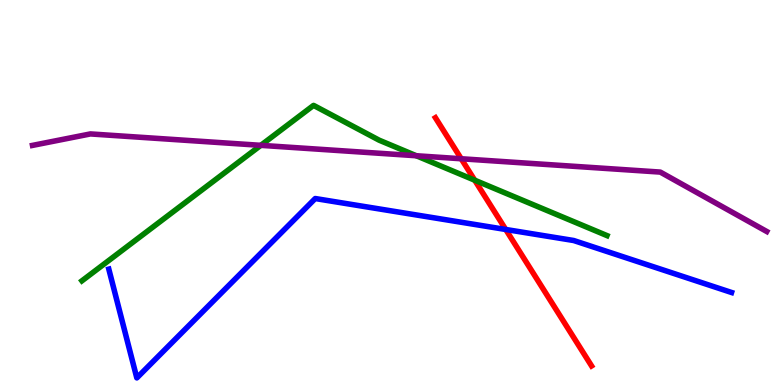[{'lines': ['blue', 'red'], 'intersections': [{'x': 6.53, 'y': 4.04}]}, {'lines': ['green', 'red'], 'intersections': [{'x': 6.13, 'y': 5.32}]}, {'lines': ['purple', 'red'], 'intersections': [{'x': 5.95, 'y': 5.88}]}, {'lines': ['blue', 'green'], 'intersections': []}, {'lines': ['blue', 'purple'], 'intersections': []}, {'lines': ['green', 'purple'], 'intersections': [{'x': 3.37, 'y': 6.23}, {'x': 5.37, 'y': 5.95}]}]